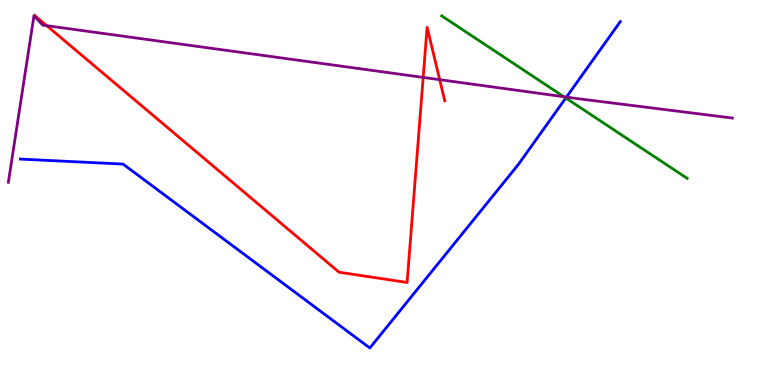[{'lines': ['blue', 'red'], 'intersections': []}, {'lines': ['green', 'red'], 'intersections': []}, {'lines': ['purple', 'red'], 'intersections': [{'x': 0.603, 'y': 9.33}, {'x': 5.46, 'y': 7.99}, {'x': 5.67, 'y': 7.93}]}, {'lines': ['blue', 'green'], 'intersections': [{'x': 7.3, 'y': 7.45}]}, {'lines': ['blue', 'purple'], 'intersections': [{'x': 7.31, 'y': 7.48}]}, {'lines': ['green', 'purple'], 'intersections': [{'x': 7.28, 'y': 7.49}]}]